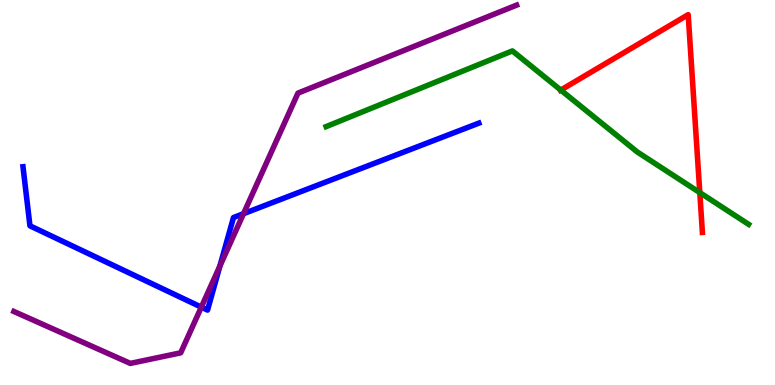[{'lines': ['blue', 'red'], 'intersections': []}, {'lines': ['green', 'red'], 'intersections': [{'x': 7.24, 'y': 7.66}, {'x': 9.03, 'y': 5.0}]}, {'lines': ['purple', 'red'], 'intersections': []}, {'lines': ['blue', 'green'], 'intersections': []}, {'lines': ['blue', 'purple'], 'intersections': [{'x': 2.6, 'y': 2.02}, {'x': 2.84, 'y': 3.09}, {'x': 3.14, 'y': 4.45}]}, {'lines': ['green', 'purple'], 'intersections': []}]